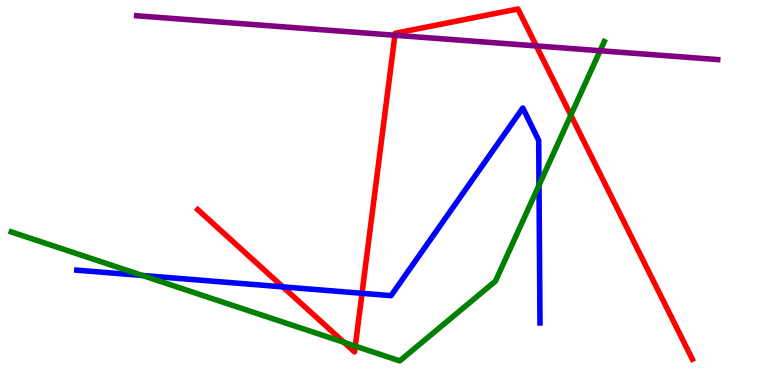[{'lines': ['blue', 'red'], 'intersections': [{'x': 3.65, 'y': 2.55}, {'x': 4.67, 'y': 2.38}]}, {'lines': ['green', 'red'], 'intersections': [{'x': 4.44, 'y': 1.11}, {'x': 4.58, 'y': 1.01}, {'x': 7.37, 'y': 7.01}]}, {'lines': ['purple', 'red'], 'intersections': [{'x': 5.1, 'y': 9.08}, {'x': 6.92, 'y': 8.81}]}, {'lines': ['blue', 'green'], 'intersections': [{'x': 1.84, 'y': 2.84}, {'x': 6.95, 'y': 5.19}]}, {'lines': ['blue', 'purple'], 'intersections': []}, {'lines': ['green', 'purple'], 'intersections': [{'x': 7.74, 'y': 8.68}]}]